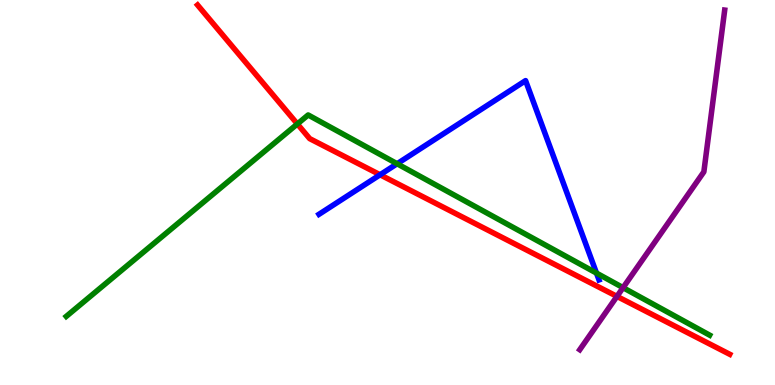[{'lines': ['blue', 'red'], 'intersections': [{'x': 4.9, 'y': 5.46}]}, {'lines': ['green', 'red'], 'intersections': [{'x': 3.84, 'y': 6.78}]}, {'lines': ['purple', 'red'], 'intersections': [{'x': 7.96, 'y': 2.3}]}, {'lines': ['blue', 'green'], 'intersections': [{'x': 5.12, 'y': 5.75}, {'x': 7.7, 'y': 2.91}]}, {'lines': ['blue', 'purple'], 'intersections': []}, {'lines': ['green', 'purple'], 'intersections': [{'x': 8.04, 'y': 2.53}]}]